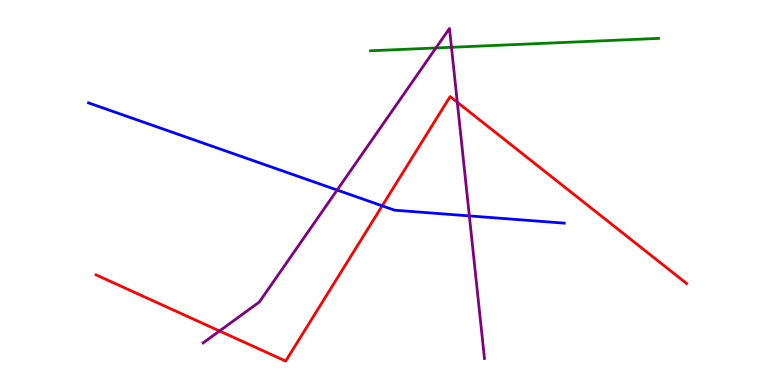[{'lines': ['blue', 'red'], 'intersections': [{'x': 4.93, 'y': 4.65}]}, {'lines': ['green', 'red'], 'intersections': []}, {'lines': ['purple', 'red'], 'intersections': [{'x': 2.83, 'y': 1.4}, {'x': 5.9, 'y': 7.35}]}, {'lines': ['blue', 'green'], 'intersections': []}, {'lines': ['blue', 'purple'], 'intersections': [{'x': 4.35, 'y': 5.06}, {'x': 6.06, 'y': 4.39}]}, {'lines': ['green', 'purple'], 'intersections': [{'x': 5.62, 'y': 8.75}, {'x': 5.83, 'y': 8.77}]}]